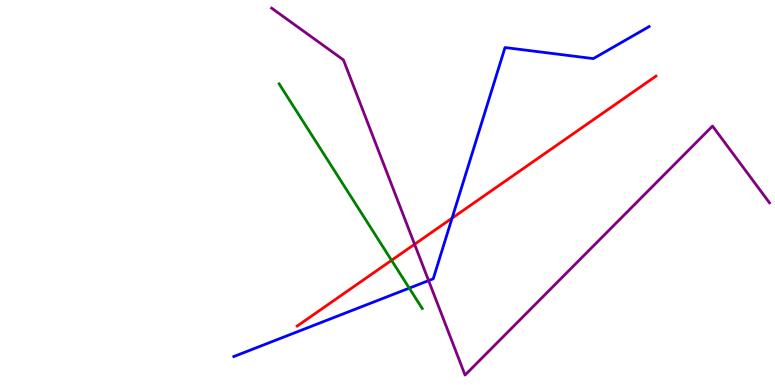[{'lines': ['blue', 'red'], 'intersections': [{'x': 5.83, 'y': 4.33}]}, {'lines': ['green', 'red'], 'intersections': [{'x': 5.05, 'y': 3.24}]}, {'lines': ['purple', 'red'], 'intersections': [{'x': 5.35, 'y': 3.66}]}, {'lines': ['blue', 'green'], 'intersections': [{'x': 5.28, 'y': 2.52}]}, {'lines': ['blue', 'purple'], 'intersections': [{'x': 5.53, 'y': 2.71}]}, {'lines': ['green', 'purple'], 'intersections': []}]